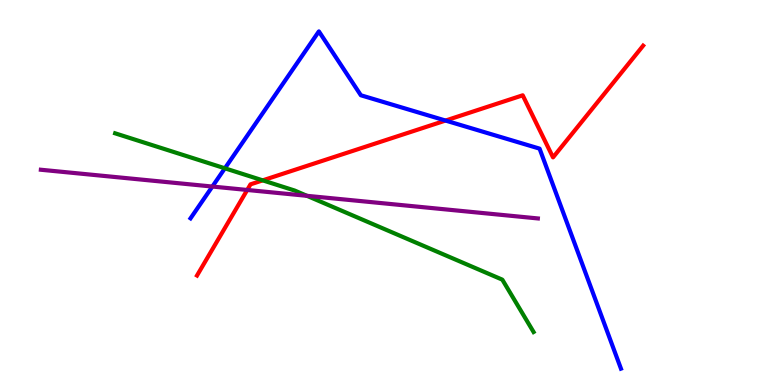[{'lines': ['blue', 'red'], 'intersections': [{'x': 5.75, 'y': 6.87}]}, {'lines': ['green', 'red'], 'intersections': [{'x': 3.39, 'y': 5.32}]}, {'lines': ['purple', 'red'], 'intersections': [{'x': 3.19, 'y': 5.07}]}, {'lines': ['blue', 'green'], 'intersections': [{'x': 2.9, 'y': 5.63}]}, {'lines': ['blue', 'purple'], 'intersections': [{'x': 2.74, 'y': 5.15}]}, {'lines': ['green', 'purple'], 'intersections': [{'x': 3.96, 'y': 4.91}]}]